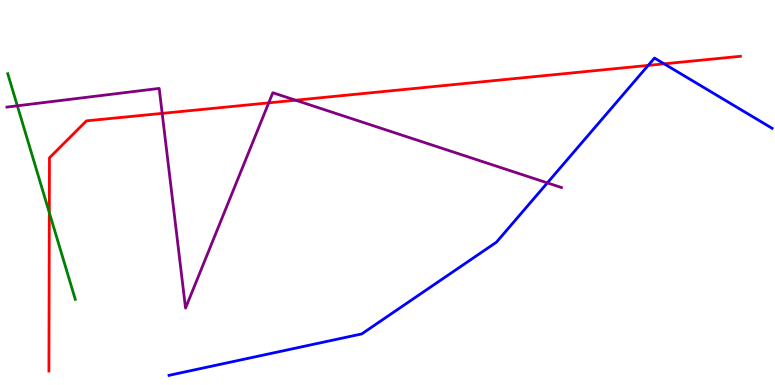[{'lines': ['blue', 'red'], 'intersections': [{'x': 8.36, 'y': 8.3}, {'x': 8.57, 'y': 8.34}]}, {'lines': ['green', 'red'], 'intersections': [{'x': 0.636, 'y': 4.48}]}, {'lines': ['purple', 'red'], 'intersections': [{'x': 2.09, 'y': 7.06}, {'x': 3.47, 'y': 7.33}, {'x': 3.81, 'y': 7.4}]}, {'lines': ['blue', 'green'], 'intersections': []}, {'lines': ['blue', 'purple'], 'intersections': [{'x': 7.06, 'y': 5.25}]}, {'lines': ['green', 'purple'], 'intersections': [{'x': 0.224, 'y': 7.25}]}]